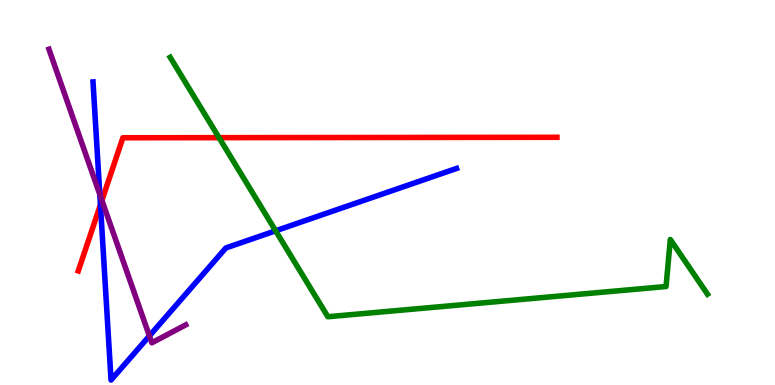[{'lines': ['blue', 'red'], 'intersections': [{'x': 1.3, 'y': 4.68}]}, {'lines': ['green', 'red'], 'intersections': [{'x': 2.83, 'y': 6.42}]}, {'lines': ['purple', 'red'], 'intersections': [{'x': 1.31, 'y': 4.79}]}, {'lines': ['blue', 'green'], 'intersections': [{'x': 3.56, 'y': 4.01}]}, {'lines': ['blue', 'purple'], 'intersections': [{'x': 1.29, 'y': 4.95}, {'x': 1.93, 'y': 1.27}]}, {'lines': ['green', 'purple'], 'intersections': []}]